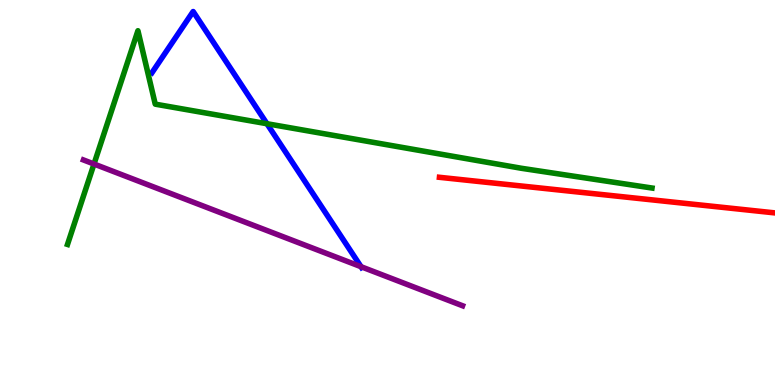[{'lines': ['blue', 'red'], 'intersections': []}, {'lines': ['green', 'red'], 'intersections': []}, {'lines': ['purple', 'red'], 'intersections': []}, {'lines': ['blue', 'green'], 'intersections': [{'x': 3.44, 'y': 6.79}]}, {'lines': ['blue', 'purple'], 'intersections': [{'x': 4.66, 'y': 3.07}]}, {'lines': ['green', 'purple'], 'intersections': [{'x': 1.21, 'y': 5.74}]}]